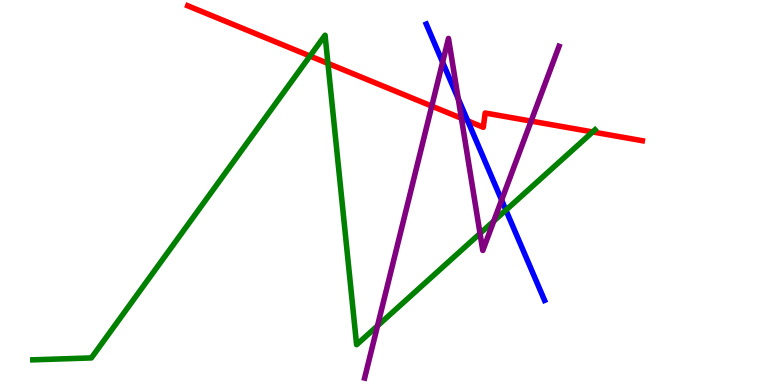[{'lines': ['blue', 'red'], 'intersections': [{'x': 6.03, 'y': 6.86}]}, {'lines': ['green', 'red'], 'intersections': [{'x': 4.0, 'y': 8.54}, {'x': 4.23, 'y': 8.35}, {'x': 7.65, 'y': 6.57}]}, {'lines': ['purple', 'red'], 'intersections': [{'x': 5.57, 'y': 7.24}, {'x': 5.95, 'y': 6.93}, {'x': 6.85, 'y': 6.85}]}, {'lines': ['blue', 'green'], 'intersections': [{'x': 6.53, 'y': 4.54}]}, {'lines': ['blue', 'purple'], 'intersections': [{'x': 5.71, 'y': 8.38}, {'x': 5.91, 'y': 7.43}, {'x': 6.47, 'y': 4.8}]}, {'lines': ['green', 'purple'], 'intersections': [{'x': 4.87, 'y': 1.54}, {'x': 6.19, 'y': 3.94}, {'x': 6.37, 'y': 4.26}]}]